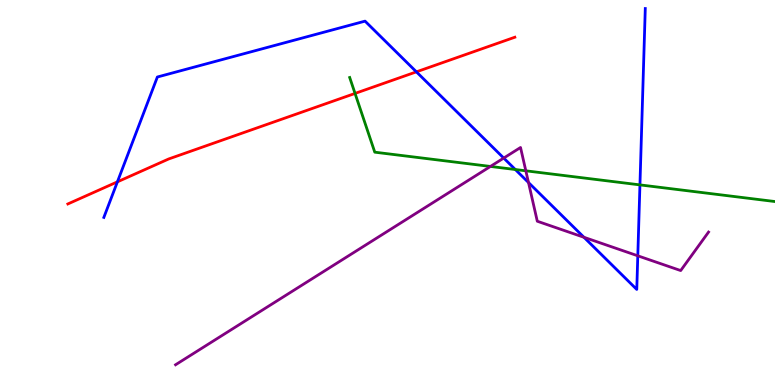[{'lines': ['blue', 'red'], 'intersections': [{'x': 1.52, 'y': 5.28}, {'x': 5.37, 'y': 8.13}]}, {'lines': ['green', 'red'], 'intersections': [{'x': 4.58, 'y': 7.57}]}, {'lines': ['purple', 'red'], 'intersections': []}, {'lines': ['blue', 'green'], 'intersections': [{'x': 6.65, 'y': 5.6}, {'x': 8.26, 'y': 5.2}]}, {'lines': ['blue', 'purple'], 'intersections': [{'x': 6.5, 'y': 5.89}, {'x': 6.82, 'y': 5.26}, {'x': 7.53, 'y': 3.84}, {'x': 8.23, 'y': 3.36}]}, {'lines': ['green', 'purple'], 'intersections': [{'x': 6.33, 'y': 5.68}, {'x': 6.78, 'y': 5.56}]}]